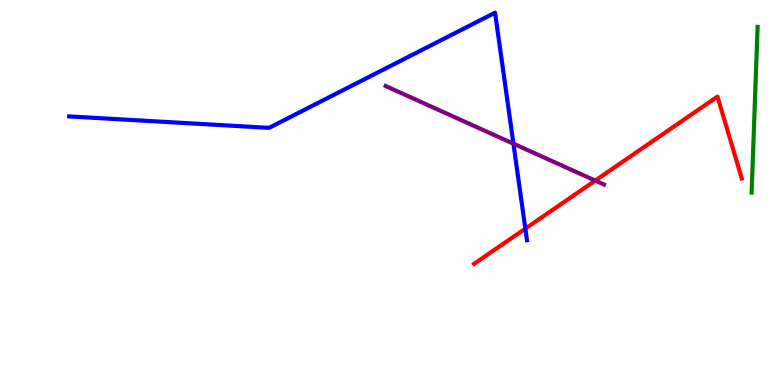[{'lines': ['blue', 'red'], 'intersections': [{'x': 6.78, 'y': 4.06}]}, {'lines': ['green', 'red'], 'intersections': []}, {'lines': ['purple', 'red'], 'intersections': [{'x': 7.68, 'y': 5.31}]}, {'lines': ['blue', 'green'], 'intersections': []}, {'lines': ['blue', 'purple'], 'intersections': [{'x': 6.62, 'y': 6.27}]}, {'lines': ['green', 'purple'], 'intersections': []}]